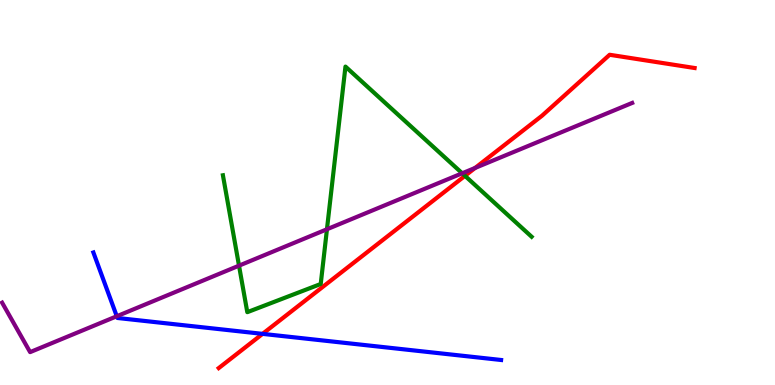[{'lines': ['blue', 'red'], 'intersections': [{'x': 3.39, 'y': 1.33}]}, {'lines': ['green', 'red'], 'intersections': [{'x': 6.0, 'y': 5.43}]}, {'lines': ['purple', 'red'], 'intersections': [{'x': 6.13, 'y': 5.64}]}, {'lines': ['blue', 'green'], 'intersections': []}, {'lines': ['blue', 'purple'], 'intersections': [{'x': 1.51, 'y': 1.79}]}, {'lines': ['green', 'purple'], 'intersections': [{'x': 3.08, 'y': 3.1}, {'x': 4.22, 'y': 4.05}, {'x': 5.96, 'y': 5.5}]}]